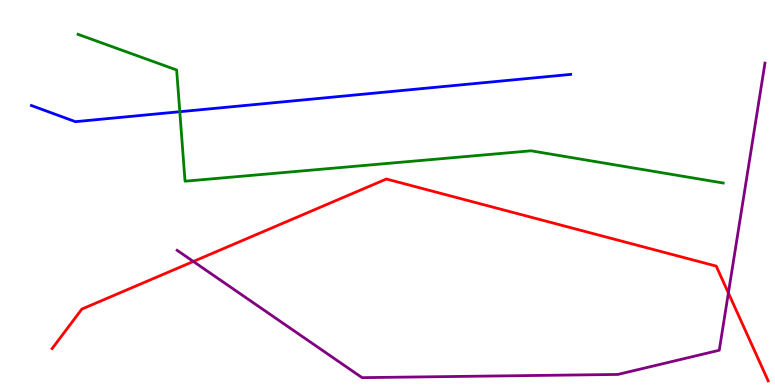[{'lines': ['blue', 'red'], 'intersections': []}, {'lines': ['green', 'red'], 'intersections': []}, {'lines': ['purple', 'red'], 'intersections': [{'x': 2.49, 'y': 3.21}, {'x': 9.4, 'y': 2.39}]}, {'lines': ['blue', 'green'], 'intersections': [{'x': 2.32, 'y': 7.1}]}, {'lines': ['blue', 'purple'], 'intersections': []}, {'lines': ['green', 'purple'], 'intersections': []}]